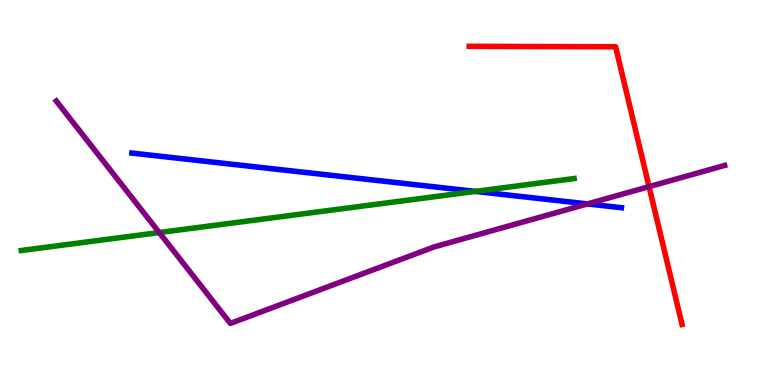[{'lines': ['blue', 'red'], 'intersections': []}, {'lines': ['green', 'red'], 'intersections': []}, {'lines': ['purple', 'red'], 'intersections': [{'x': 8.37, 'y': 5.15}]}, {'lines': ['blue', 'green'], 'intersections': [{'x': 6.13, 'y': 5.03}]}, {'lines': ['blue', 'purple'], 'intersections': [{'x': 7.58, 'y': 4.7}]}, {'lines': ['green', 'purple'], 'intersections': [{'x': 2.05, 'y': 3.96}]}]